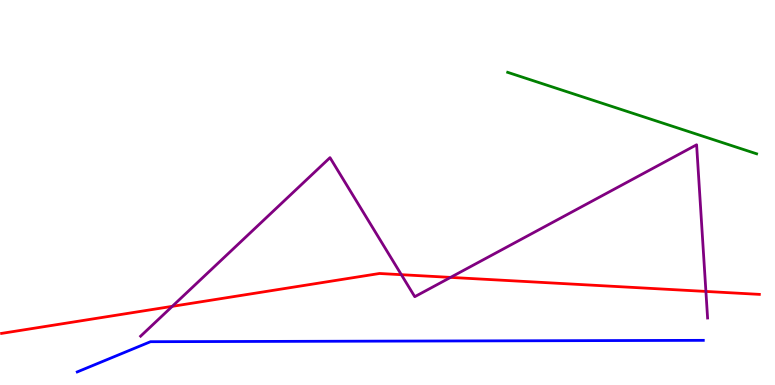[{'lines': ['blue', 'red'], 'intersections': []}, {'lines': ['green', 'red'], 'intersections': []}, {'lines': ['purple', 'red'], 'intersections': [{'x': 2.22, 'y': 2.04}, {'x': 5.18, 'y': 2.87}, {'x': 5.81, 'y': 2.79}, {'x': 9.11, 'y': 2.43}]}, {'lines': ['blue', 'green'], 'intersections': []}, {'lines': ['blue', 'purple'], 'intersections': []}, {'lines': ['green', 'purple'], 'intersections': []}]